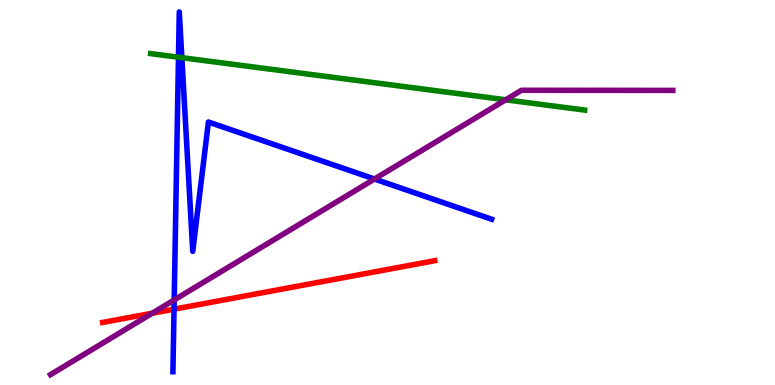[{'lines': ['blue', 'red'], 'intersections': [{'x': 2.25, 'y': 1.97}]}, {'lines': ['green', 'red'], 'intersections': []}, {'lines': ['purple', 'red'], 'intersections': [{'x': 1.96, 'y': 1.86}]}, {'lines': ['blue', 'green'], 'intersections': [{'x': 2.3, 'y': 8.51}, {'x': 2.35, 'y': 8.5}]}, {'lines': ['blue', 'purple'], 'intersections': [{'x': 2.25, 'y': 2.21}, {'x': 4.83, 'y': 5.35}]}, {'lines': ['green', 'purple'], 'intersections': [{'x': 6.52, 'y': 7.41}]}]